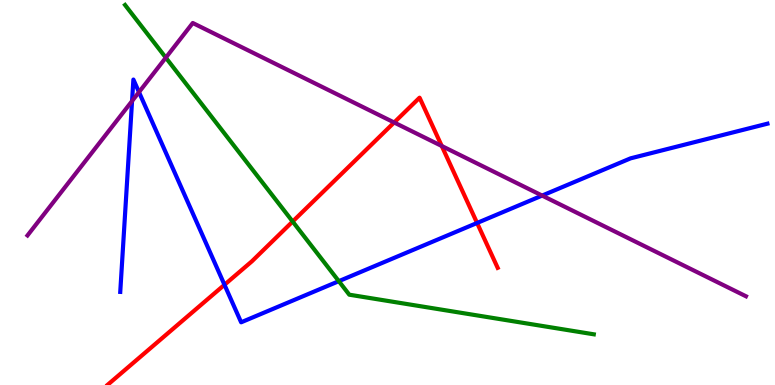[{'lines': ['blue', 'red'], 'intersections': [{'x': 2.9, 'y': 2.6}, {'x': 6.16, 'y': 4.21}]}, {'lines': ['green', 'red'], 'intersections': [{'x': 3.78, 'y': 4.25}]}, {'lines': ['purple', 'red'], 'intersections': [{'x': 5.09, 'y': 6.82}, {'x': 5.7, 'y': 6.21}]}, {'lines': ['blue', 'green'], 'intersections': [{'x': 4.37, 'y': 2.7}]}, {'lines': ['blue', 'purple'], 'intersections': [{'x': 1.7, 'y': 7.38}, {'x': 1.79, 'y': 7.61}, {'x': 7.0, 'y': 4.92}]}, {'lines': ['green', 'purple'], 'intersections': [{'x': 2.14, 'y': 8.5}]}]